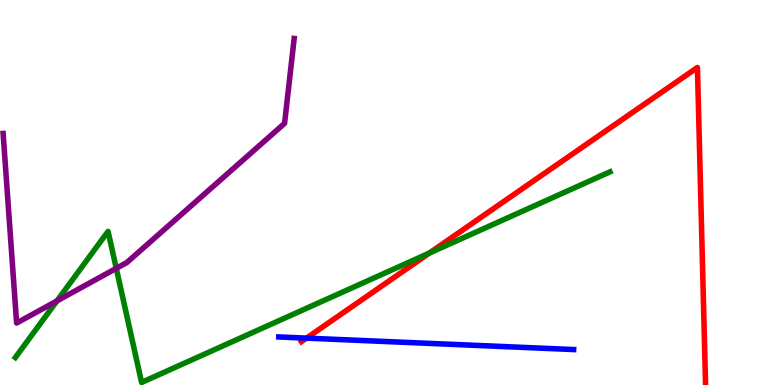[{'lines': ['blue', 'red'], 'intersections': [{'x': 3.95, 'y': 1.22}]}, {'lines': ['green', 'red'], 'intersections': [{'x': 5.54, 'y': 3.43}]}, {'lines': ['purple', 'red'], 'intersections': []}, {'lines': ['blue', 'green'], 'intersections': []}, {'lines': ['blue', 'purple'], 'intersections': []}, {'lines': ['green', 'purple'], 'intersections': [{'x': 0.735, 'y': 2.18}, {'x': 1.5, 'y': 3.03}]}]